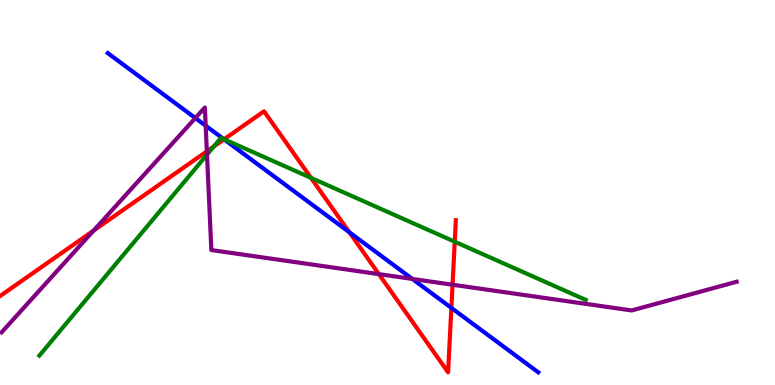[{'lines': ['blue', 'red'], 'intersections': [{'x': 2.89, 'y': 6.38}, {'x': 4.51, 'y': 3.97}, {'x': 5.82, 'y': 2.0}]}, {'lines': ['green', 'red'], 'intersections': [{'x': 2.76, 'y': 6.2}, {'x': 2.89, 'y': 6.38}, {'x': 4.01, 'y': 5.38}, {'x': 5.87, 'y': 3.72}]}, {'lines': ['purple', 'red'], 'intersections': [{'x': 1.21, 'y': 4.01}, {'x': 2.67, 'y': 6.07}, {'x': 4.89, 'y': 2.88}, {'x': 5.84, 'y': 2.6}]}, {'lines': ['blue', 'green'], 'intersections': [{'x': 2.89, 'y': 6.39}]}, {'lines': ['blue', 'purple'], 'intersections': [{'x': 2.52, 'y': 6.93}, {'x': 2.65, 'y': 6.73}, {'x': 5.32, 'y': 2.75}]}, {'lines': ['green', 'purple'], 'intersections': [{'x': 2.67, 'y': 5.98}]}]